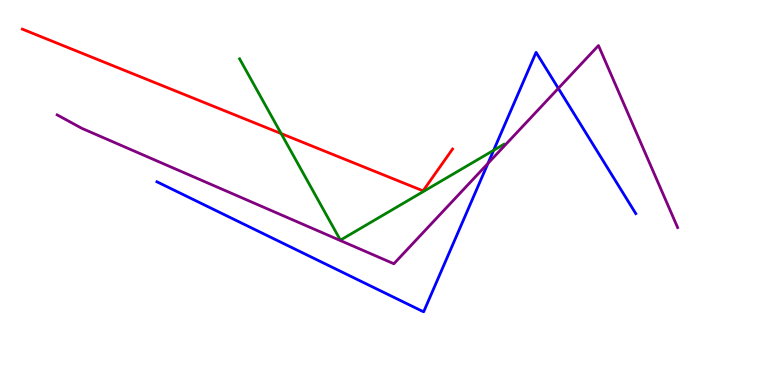[{'lines': ['blue', 'red'], 'intersections': []}, {'lines': ['green', 'red'], 'intersections': [{'x': 3.63, 'y': 6.53}]}, {'lines': ['purple', 'red'], 'intersections': []}, {'lines': ['blue', 'green'], 'intersections': [{'x': 6.37, 'y': 6.1}]}, {'lines': ['blue', 'purple'], 'intersections': [{'x': 6.3, 'y': 5.76}, {'x': 7.2, 'y': 7.7}]}, {'lines': ['green', 'purple'], 'intersections': []}]